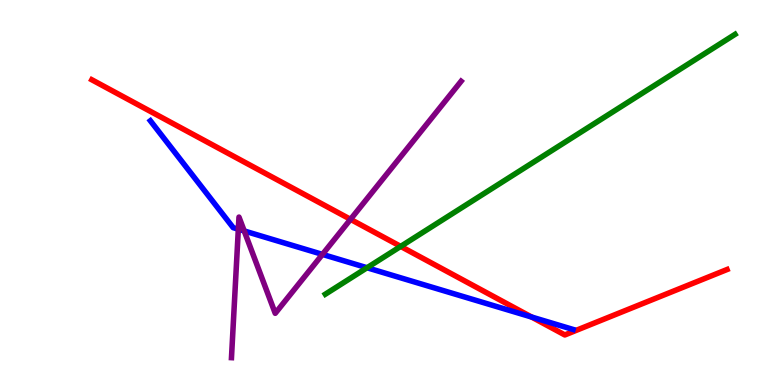[{'lines': ['blue', 'red'], 'intersections': [{'x': 6.86, 'y': 1.77}]}, {'lines': ['green', 'red'], 'intersections': [{'x': 5.17, 'y': 3.6}]}, {'lines': ['purple', 'red'], 'intersections': [{'x': 4.52, 'y': 4.3}]}, {'lines': ['blue', 'green'], 'intersections': [{'x': 4.74, 'y': 3.05}]}, {'lines': ['blue', 'purple'], 'intersections': [{'x': 3.08, 'y': 4.05}, {'x': 3.15, 'y': 4.0}, {'x': 4.16, 'y': 3.39}]}, {'lines': ['green', 'purple'], 'intersections': []}]